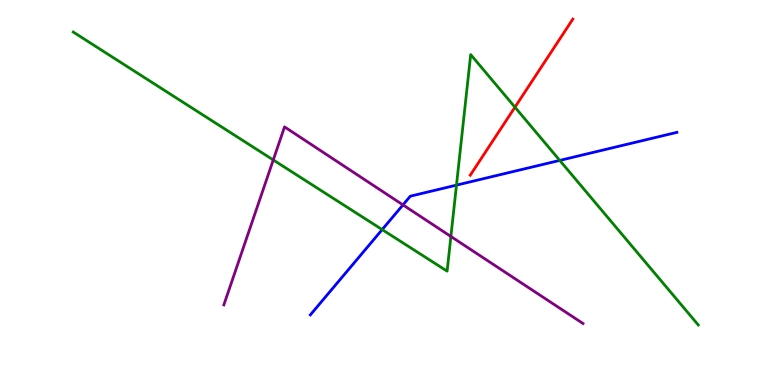[{'lines': ['blue', 'red'], 'intersections': []}, {'lines': ['green', 'red'], 'intersections': [{'x': 6.64, 'y': 7.22}]}, {'lines': ['purple', 'red'], 'intersections': []}, {'lines': ['blue', 'green'], 'intersections': [{'x': 4.93, 'y': 4.04}, {'x': 5.89, 'y': 5.19}, {'x': 7.22, 'y': 5.83}]}, {'lines': ['blue', 'purple'], 'intersections': [{'x': 5.2, 'y': 4.68}]}, {'lines': ['green', 'purple'], 'intersections': [{'x': 3.53, 'y': 5.85}, {'x': 5.82, 'y': 3.86}]}]